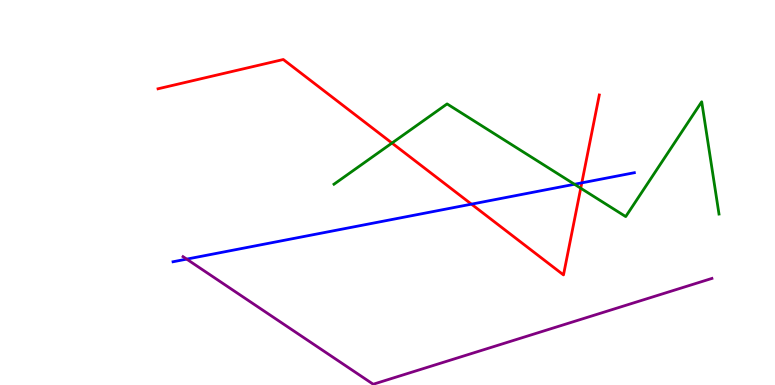[{'lines': ['blue', 'red'], 'intersections': [{'x': 6.08, 'y': 4.7}, {'x': 7.51, 'y': 5.25}]}, {'lines': ['green', 'red'], 'intersections': [{'x': 5.06, 'y': 6.28}, {'x': 7.49, 'y': 5.11}]}, {'lines': ['purple', 'red'], 'intersections': []}, {'lines': ['blue', 'green'], 'intersections': [{'x': 7.41, 'y': 5.21}]}, {'lines': ['blue', 'purple'], 'intersections': [{'x': 2.41, 'y': 3.27}]}, {'lines': ['green', 'purple'], 'intersections': []}]